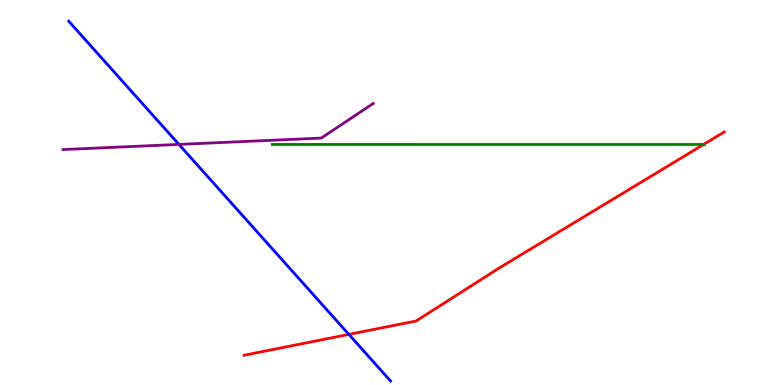[{'lines': ['blue', 'red'], 'intersections': [{'x': 4.5, 'y': 1.31}]}, {'lines': ['green', 'red'], 'intersections': [{'x': 9.08, 'y': 6.25}]}, {'lines': ['purple', 'red'], 'intersections': []}, {'lines': ['blue', 'green'], 'intersections': []}, {'lines': ['blue', 'purple'], 'intersections': [{'x': 2.31, 'y': 6.25}]}, {'lines': ['green', 'purple'], 'intersections': []}]